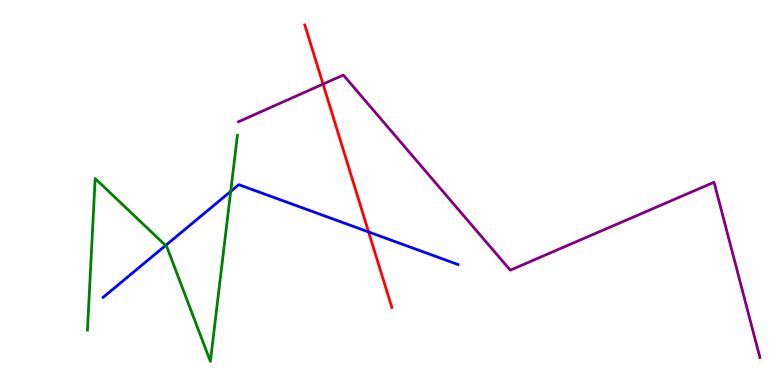[{'lines': ['blue', 'red'], 'intersections': [{'x': 4.76, 'y': 3.98}]}, {'lines': ['green', 'red'], 'intersections': []}, {'lines': ['purple', 'red'], 'intersections': [{'x': 4.17, 'y': 7.82}]}, {'lines': ['blue', 'green'], 'intersections': [{'x': 2.14, 'y': 3.62}, {'x': 2.98, 'y': 5.03}]}, {'lines': ['blue', 'purple'], 'intersections': []}, {'lines': ['green', 'purple'], 'intersections': []}]